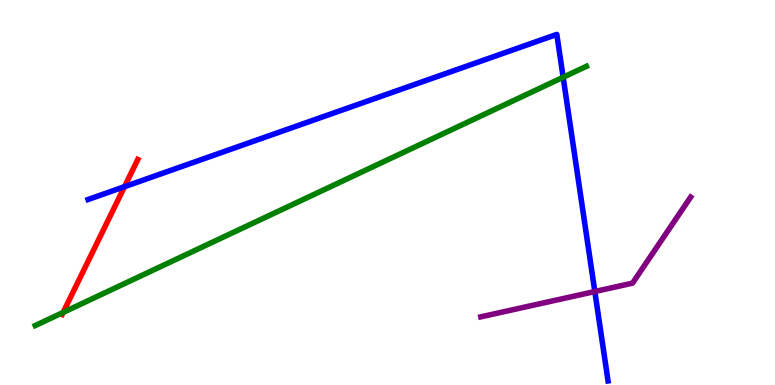[{'lines': ['blue', 'red'], 'intersections': [{'x': 1.61, 'y': 5.15}]}, {'lines': ['green', 'red'], 'intersections': [{'x': 0.814, 'y': 1.88}]}, {'lines': ['purple', 'red'], 'intersections': []}, {'lines': ['blue', 'green'], 'intersections': [{'x': 7.27, 'y': 7.99}]}, {'lines': ['blue', 'purple'], 'intersections': [{'x': 7.68, 'y': 2.43}]}, {'lines': ['green', 'purple'], 'intersections': []}]